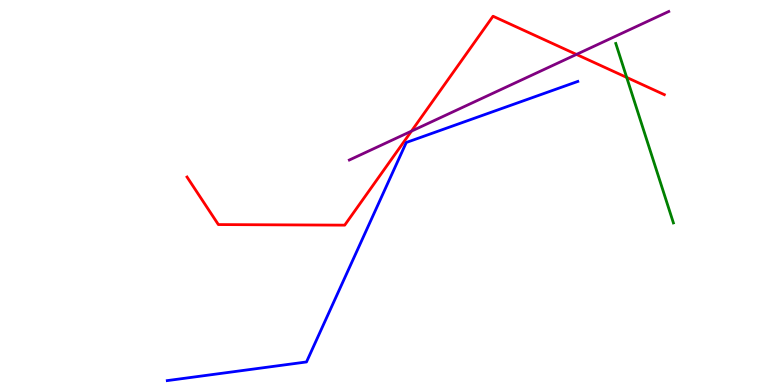[{'lines': ['blue', 'red'], 'intersections': []}, {'lines': ['green', 'red'], 'intersections': [{'x': 8.09, 'y': 7.99}]}, {'lines': ['purple', 'red'], 'intersections': [{'x': 5.31, 'y': 6.59}, {'x': 7.44, 'y': 8.59}]}, {'lines': ['blue', 'green'], 'intersections': []}, {'lines': ['blue', 'purple'], 'intersections': []}, {'lines': ['green', 'purple'], 'intersections': []}]